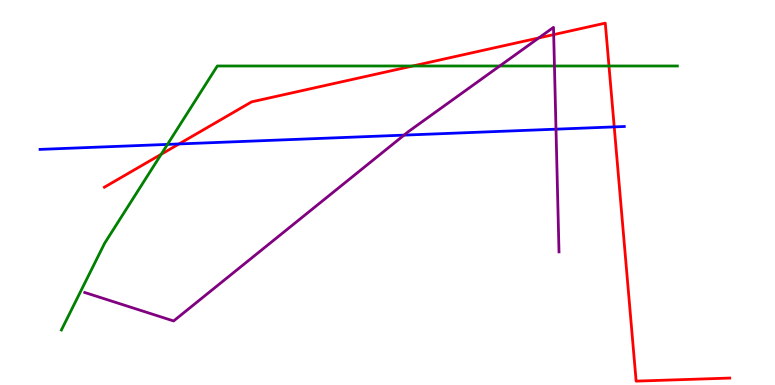[{'lines': ['blue', 'red'], 'intersections': [{'x': 2.31, 'y': 6.26}, {'x': 7.93, 'y': 6.7}]}, {'lines': ['green', 'red'], 'intersections': [{'x': 2.08, 'y': 5.99}, {'x': 5.33, 'y': 8.29}, {'x': 7.86, 'y': 8.29}]}, {'lines': ['purple', 'red'], 'intersections': [{'x': 6.95, 'y': 9.01}, {'x': 7.14, 'y': 9.1}]}, {'lines': ['blue', 'green'], 'intersections': [{'x': 2.16, 'y': 6.25}]}, {'lines': ['blue', 'purple'], 'intersections': [{'x': 5.21, 'y': 6.49}, {'x': 7.17, 'y': 6.64}]}, {'lines': ['green', 'purple'], 'intersections': [{'x': 6.45, 'y': 8.29}, {'x': 7.15, 'y': 8.29}]}]